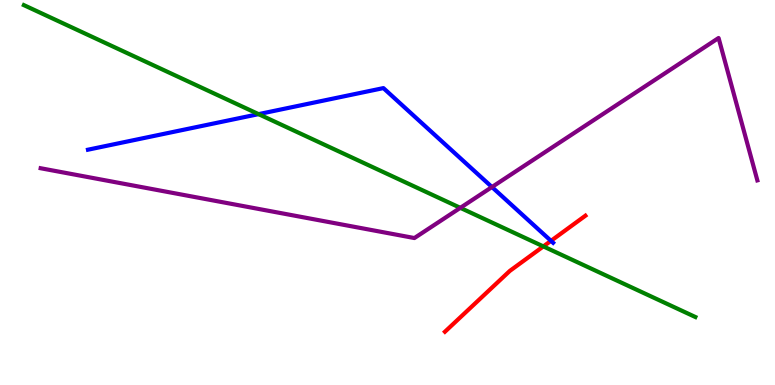[{'lines': ['blue', 'red'], 'intersections': [{'x': 7.11, 'y': 3.74}]}, {'lines': ['green', 'red'], 'intersections': [{'x': 7.01, 'y': 3.6}]}, {'lines': ['purple', 'red'], 'intersections': []}, {'lines': ['blue', 'green'], 'intersections': [{'x': 3.34, 'y': 7.04}]}, {'lines': ['blue', 'purple'], 'intersections': [{'x': 6.35, 'y': 5.14}]}, {'lines': ['green', 'purple'], 'intersections': [{'x': 5.94, 'y': 4.6}]}]